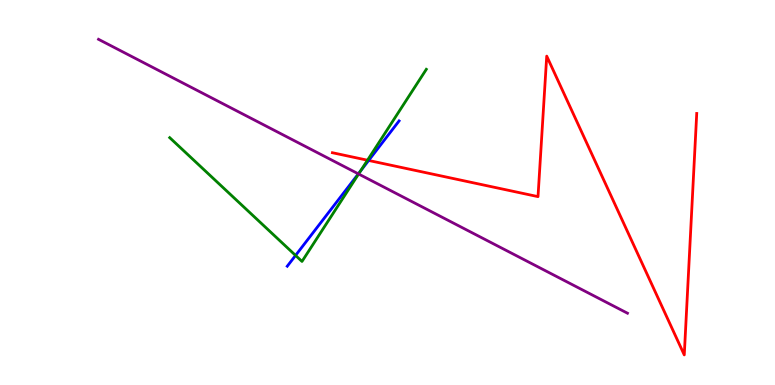[{'lines': ['blue', 'red'], 'intersections': [{'x': 4.76, 'y': 5.83}]}, {'lines': ['green', 'red'], 'intersections': [{'x': 4.74, 'y': 5.84}]}, {'lines': ['purple', 'red'], 'intersections': []}, {'lines': ['blue', 'green'], 'intersections': [{'x': 3.81, 'y': 3.37}, {'x': 4.65, 'y': 5.55}]}, {'lines': ['blue', 'purple'], 'intersections': [{'x': 4.62, 'y': 5.48}]}, {'lines': ['green', 'purple'], 'intersections': [{'x': 4.63, 'y': 5.48}]}]